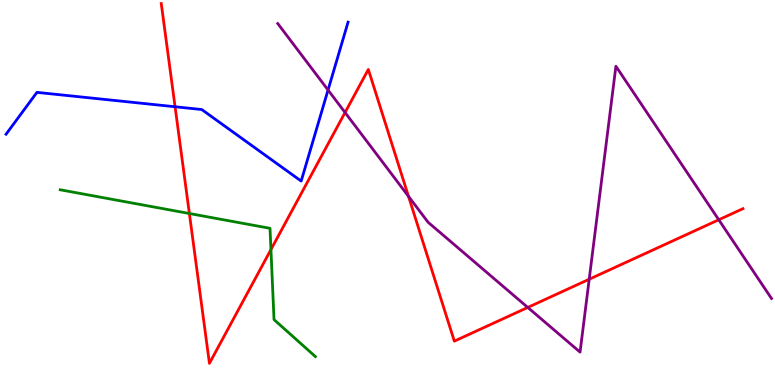[{'lines': ['blue', 'red'], 'intersections': [{'x': 2.26, 'y': 7.23}]}, {'lines': ['green', 'red'], 'intersections': [{'x': 2.44, 'y': 4.45}, {'x': 3.5, 'y': 3.52}]}, {'lines': ['purple', 'red'], 'intersections': [{'x': 4.45, 'y': 7.08}, {'x': 5.27, 'y': 4.9}, {'x': 6.81, 'y': 2.01}, {'x': 7.6, 'y': 2.75}, {'x': 9.27, 'y': 4.29}]}, {'lines': ['blue', 'green'], 'intersections': []}, {'lines': ['blue', 'purple'], 'intersections': [{'x': 4.23, 'y': 7.66}]}, {'lines': ['green', 'purple'], 'intersections': []}]